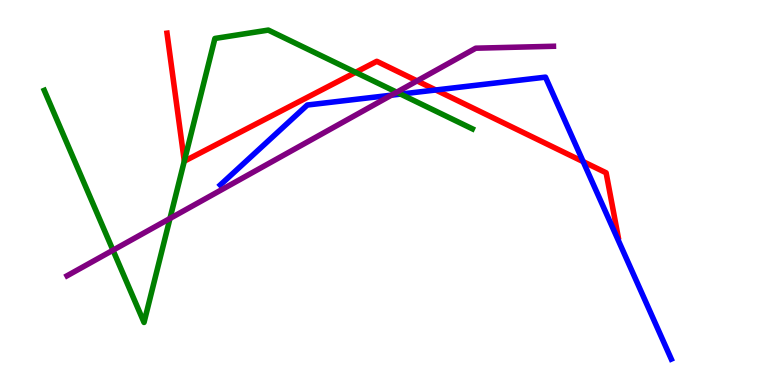[{'lines': ['blue', 'red'], 'intersections': [{'x': 5.62, 'y': 7.66}, {'x': 7.52, 'y': 5.8}]}, {'lines': ['green', 'red'], 'intersections': [{'x': 2.38, 'y': 5.82}, {'x': 4.59, 'y': 8.12}]}, {'lines': ['purple', 'red'], 'intersections': [{'x': 5.38, 'y': 7.9}]}, {'lines': ['blue', 'green'], 'intersections': [{'x': 5.17, 'y': 7.56}]}, {'lines': ['blue', 'purple'], 'intersections': [{'x': 5.05, 'y': 7.53}]}, {'lines': ['green', 'purple'], 'intersections': [{'x': 1.46, 'y': 3.5}, {'x': 2.19, 'y': 4.33}, {'x': 5.12, 'y': 7.6}]}]